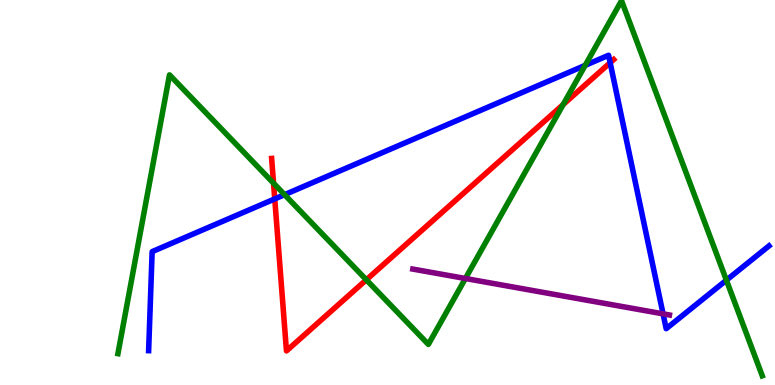[{'lines': ['blue', 'red'], 'intersections': [{'x': 3.55, 'y': 4.83}, {'x': 7.87, 'y': 8.37}]}, {'lines': ['green', 'red'], 'intersections': [{'x': 3.53, 'y': 5.24}, {'x': 4.73, 'y': 2.73}, {'x': 7.27, 'y': 7.28}]}, {'lines': ['purple', 'red'], 'intersections': []}, {'lines': ['blue', 'green'], 'intersections': [{'x': 3.67, 'y': 4.94}, {'x': 7.55, 'y': 8.3}, {'x': 9.37, 'y': 2.72}]}, {'lines': ['blue', 'purple'], 'intersections': [{'x': 8.56, 'y': 1.85}]}, {'lines': ['green', 'purple'], 'intersections': [{'x': 6.01, 'y': 2.77}]}]